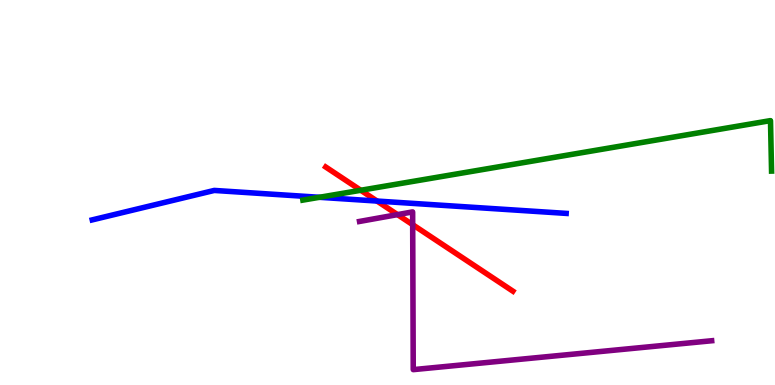[{'lines': ['blue', 'red'], 'intersections': [{'x': 4.87, 'y': 4.78}]}, {'lines': ['green', 'red'], 'intersections': [{'x': 4.66, 'y': 5.06}]}, {'lines': ['purple', 'red'], 'intersections': [{'x': 5.13, 'y': 4.43}, {'x': 5.32, 'y': 4.16}]}, {'lines': ['blue', 'green'], 'intersections': [{'x': 4.12, 'y': 4.88}]}, {'lines': ['blue', 'purple'], 'intersections': []}, {'lines': ['green', 'purple'], 'intersections': []}]